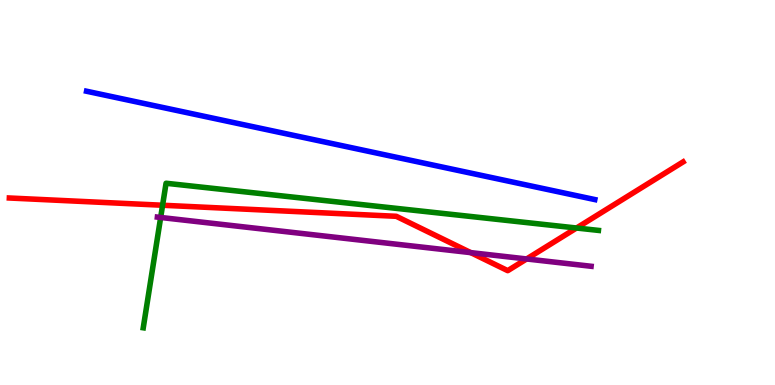[{'lines': ['blue', 'red'], 'intersections': []}, {'lines': ['green', 'red'], 'intersections': [{'x': 2.1, 'y': 4.67}, {'x': 7.44, 'y': 4.08}]}, {'lines': ['purple', 'red'], 'intersections': [{'x': 6.07, 'y': 3.44}, {'x': 6.79, 'y': 3.27}]}, {'lines': ['blue', 'green'], 'intersections': []}, {'lines': ['blue', 'purple'], 'intersections': []}, {'lines': ['green', 'purple'], 'intersections': [{'x': 2.07, 'y': 4.35}]}]